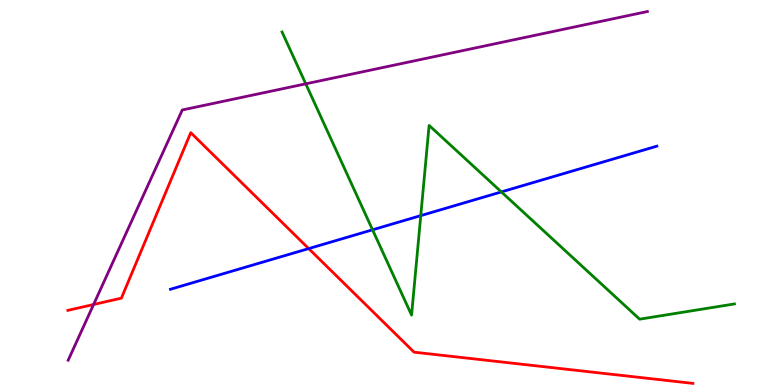[{'lines': ['blue', 'red'], 'intersections': [{'x': 3.98, 'y': 3.54}]}, {'lines': ['green', 'red'], 'intersections': []}, {'lines': ['purple', 'red'], 'intersections': [{'x': 1.21, 'y': 2.09}]}, {'lines': ['blue', 'green'], 'intersections': [{'x': 4.81, 'y': 4.03}, {'x': 5.43, 'y': 4.4}, {'x': 6.47, 'y': 5.02}]}, {'lines': ['blue', 'purple'], 'intersections': []}, {'lines': ['green', 'purple'], 'intersections': [{'x': 3.95, 'y': 7.82}]}]